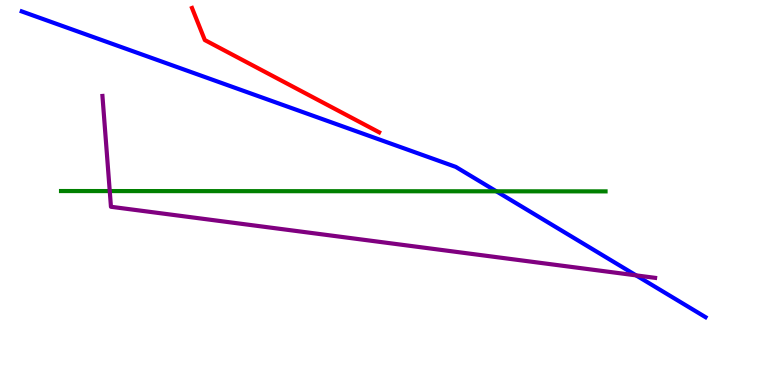[{'lines': ['blue', 'red'], 'intersections': []}, {'lines': ['green', 'red'], 'intersections': []}, {'lines': ['purple', 'red'], 'intersections': []}, {'lines': ['blue', 'green'], 'intersections': [{'x': 6.4, 'y': 5.03}]}, {'lines': ['blue', 'purple'], 'intersections': [{'x': 8.21, 'y': 2.85}]}, {'lines': ['green', 'purple'], 'intersections': [{'x': 1.42, 'y': 5.04}]}]